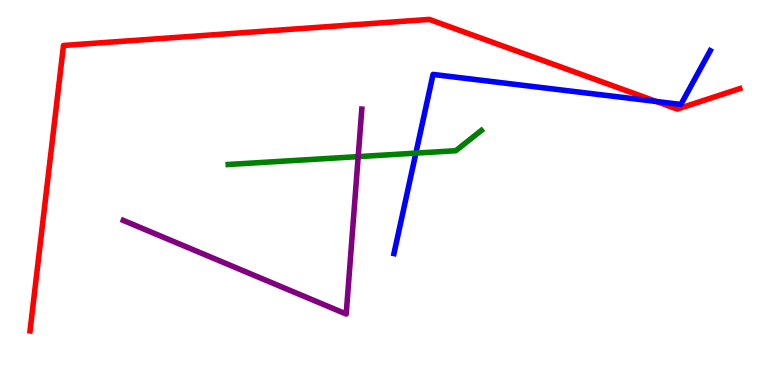[{'lines': ['blue', 'red'], 'intersections': [{'x': 8.47, 'y': 7.36}]}, {'lines': ['green', 'red'], 'intersections': []}, {'lines': ['purple', 'red'], 'intersections': []}, {'lines': ['blue', 'green'], 'intersections': [{'x': 5.37, 'y': 6.02}]}, {'lines': ['blue', 'purple'], 'intersections': []}, {'lines': ['green', 'purple'], 'intersections': [{'x': 4.62, 'y': 5.93}]}]